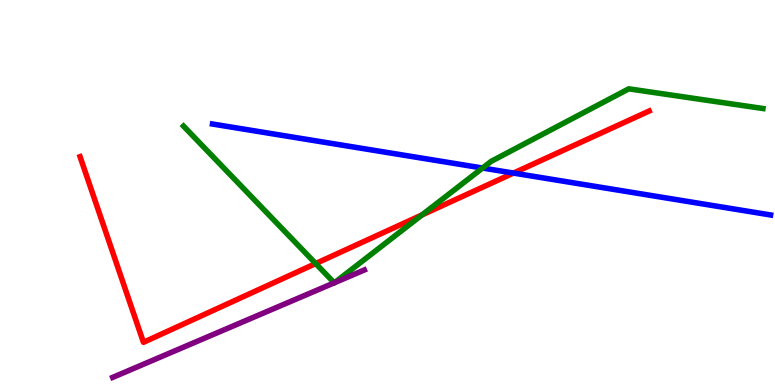[{'lines': ['blue', 'red'], 'intersections': [{'x': 6.63, 'y': 5.5}]}, {'lines': ['green', 'red'], 'intersections': [{'x': 4.07, 'y': 3.15}, {'x': 5.45, 'y': 4.42}]}, {'lines': ['purple', 'red'], 'intersections': []}, {'lines': ['blue', 'green'], 'intersections': [{'x': 6.23, 'y': 5.64}]}, {'lines': ['blue', 'purple'], 'intersections': []}, {'lines': ['green', 'purple'], 'intersections': [{'x': 4.31, 'y': 2.65}, {'x': 4.31, 'y': 2.66}]}]